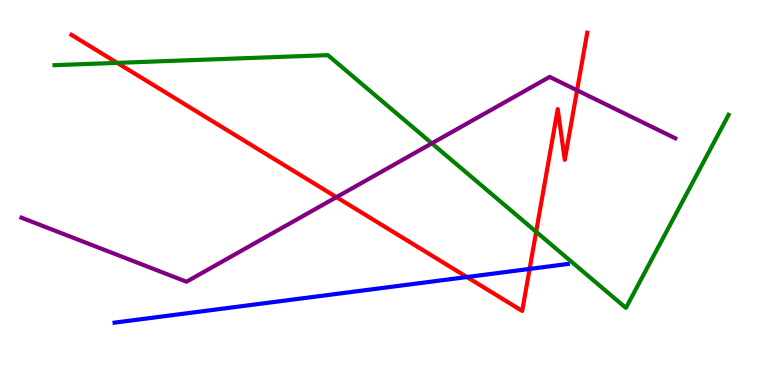[{'lines': ['blue', 'red'], 'intersections': [{'x': 6.02, 'y': 2.8}, {'x': 6.83, 'y': 3.01}]}, {'lines': ['green', 'red'], 'intersections': [{'x': 1.51, 'y': 8.37}, {'x': 6.92, 'y': 3.98}]}, {'lines': ['purple', 'red'], 'intersections': [{'x': 4.34, 'y': 4.88}, {'x': 7.45, 'y': 7.65}]}, {'lines': ['blue', 'green'], 'intersections': []}, {'lines': ['blue', 'purple'], 'intersections': []}, {'lines': ['green', 'purple'], 'intersections': [{'x': 5.57, 'y': 6.28}]}]